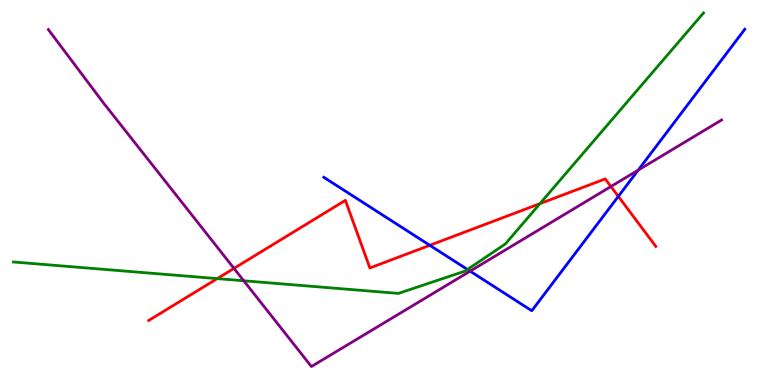[{'lines': ['blue', 'red'], 'intersections': [{'x': 5.55, 'y': 3.63}, {'x': 7.98, 'y': 4.9}]}, {'lines': ['green', 'red'], 'intersections': [{'x': 2.8, 'y': 2.76}, {'x': 6.97, 'y': 4.71}]}, {'lines': ['purple', 'red'], 'intersections': [{'x': 3.02, 'y': 3.03}, {'x': 7.88, 'y': 5.16}]}, {'lines': ['blue', 'green'], 'intersections': [{'x': 6.03, 'y': 3.0}]}, {'lines': ['blue', 'purple'], 'intersections': [{'x': 6.07, 'y': 2.96}, {'x': 8.23, 'y': 5.58}]}, {'lines': ['green', 'purple'], 'intersections': [{'x': 3.15, 'y': 2.71}]}]